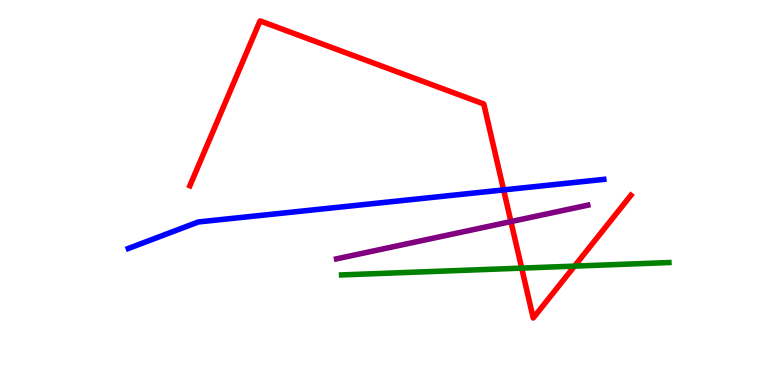[{'lines': ['blue', 'red'], 'intersections': [{'x': 6.5, 'y': 5.07}]}, {'lines': ['green', 'red'], 'intersections': [{'x': 6.73, 'y': 3.04}, {'x': 7.41, 'y': 3.09}]}, {'lines': ['purple', 'red'], 'intersections': [{'x': 6.59, 'y': 4.24}]}, {'lines': ['blue', 'green'], 'intersections': []}, {'lines': ['blue', 'purple'], 'intersections': []}, {'lines': ['green', 'purple'], 'intersections': []}]